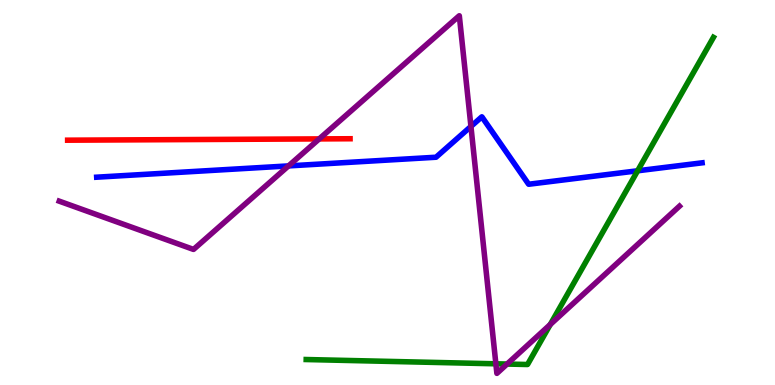[{'lines': ['blue', 'red'], 'intersections': []}, {'lines': ['green', 'red'], 'intersections': []}, {'lines': ['purple', 'red'], 'intersections': [{'x': 4.12, 'y': 6.39}]}, {'lines': ['blue', 'green'], 'intersections': [{'x': 8.23, 'y': 5.56}]}, {'lines': ['blue', 'purple'], 'intersections': [{'x': 3.72, 'y': 5.69}, {'x': 6.08, 'y': 6.72}]}, {'lines': ['green', 'purple'], 'intersections': [{'x': 6.4, 'y': 0.551}, {'x': 6.54, 'y': 0.544}, {'x': 7.1, 'y': 1.57}]}]